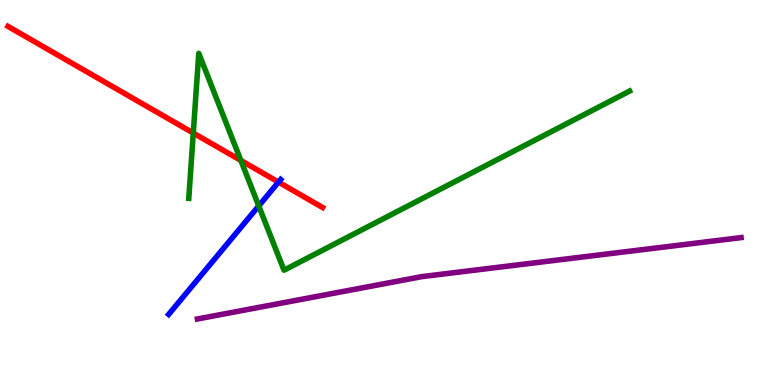[{'lines': ['blue', 'red'], 'intersections': [{'x': 3.59, 'y': 5.27}]}, {'lines': ['green', 'red'], 'intersections': [{'x': 2.49, 'y': 6.54}, {'x': 3.11, 'y': 5.83}]}, {'lines': ['purple', 'red'], 'intersections': []}, {'lines': ['blue', 'green'], 'intersections': [{'x': 3.34, 'y': 4.65}]}, {'lines': ['blue', 'purple'], 'intersections': []}, {'lines': ['green', 'purple'], 'intersections': []}]